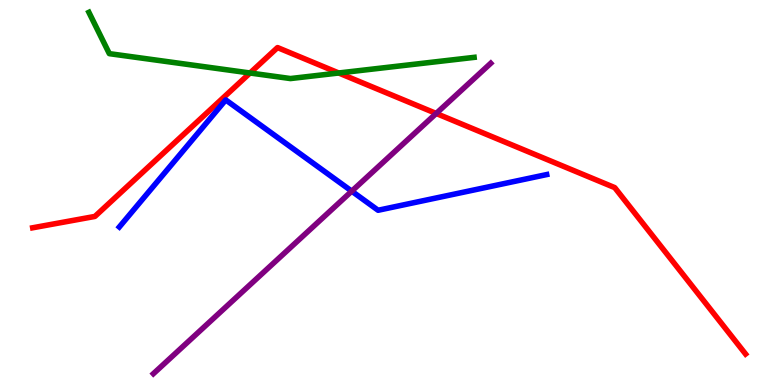[{'lines': ['blue', 'red'], 'intersections': []}, {'lines': ['green', 'red'], 'intersections': [{'x': 3.23, 'y': 8.1}, {'x': 4.37, 'y': 8.1}]}, {'lines': ['purple', 'red'], 'intersections': [{'x': 5.63, 'y': 7.05}]}, {'lines': ['blue', 'green'], 'intersections': []}, {'lines': ['blue', 'purple'], 'intersections': [{'x': 4.54, 'y': 5.03}]}, {'lines': ['green', 'purple'], 'intersections': []}]